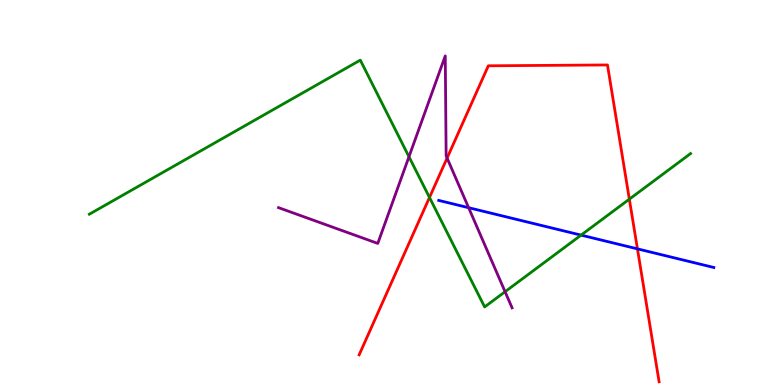[{'lines': ['blue', 'red'], 'intersections': [{'x': 8.23, 'y': 3.54}]}, {'lines': ['green', 'red'], 'intersections': [{'x': 5.54, 'y': 4.87}, {'x': 8.12, 'y': 4.83}]}, {'lines': ['purple', 'red'], 'intersections': [{'x': 5.77, 'y': 5.89}]}, {'lines': ['blue', 'green'], 'intersections': [{'x': 7.5, 'y': 3.89}]}, {'lines': ['blue', 'purple'], 'intersections': [{'x': 6.05, 'y': 4.61}]}, {'lines': ['green', 'purple'], 'intersections': [{'x': 5.28, 'y': 5.93}, {'x': 6.52, 'y': 2.42}]}]